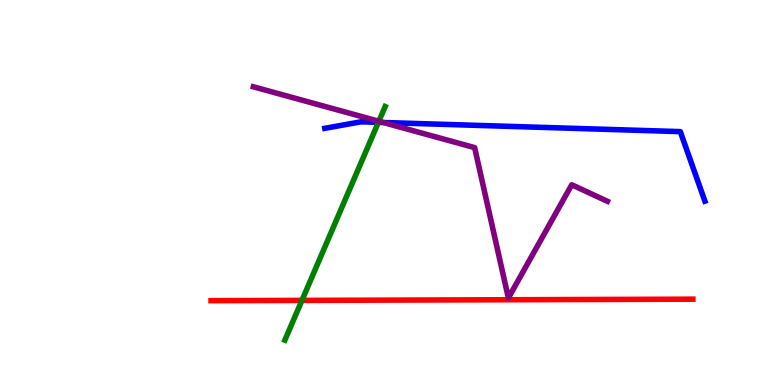[{'lines': ['blue', 'red'], 'intersections': []}, {'lines': ['green', 'red'], 'intersections': [{'x': 3.9, 'y': 2.2}]}, {'lines': ['purple', 'red'], 'intersections': []}, {'lines': ['blue', 'green'], 'intersections': [{'x': 4.88, 'y': 6.82}]}, {'lines': ['blue', 'purple'], 'intersections': [{'x': 4.95, 'y': 6.82}]}, {'lines': ['green', 'purple'], 'intersections': [{'x': 4.89, 'y': 6.85}]}]